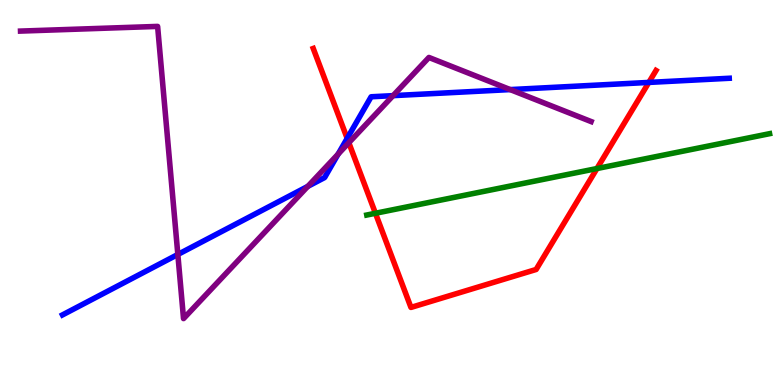[{'lines': ['blue', 'red'], 'intersections': [{'x': 4.48, 'y': 6.41}, {'x': 8.37, 'y': 7.86}]}, {'lines': ['green', 'red'], 'intersections': [{'x': 4.84, 'y': 4.46}, {'x': 7.7, 'y': 5.62}]}, {'lines': ['purple', 'red'], 'intersections': [{'x': 4.5, 'y': 6.29}]}, {'lines': ['blue', 'green'], 'intersections': []}, {'lines': ['blue', 'purple'], 'intersections': [{'x': 2.29, 'y': 3.39}, {'x': 3.97, 'y': 5.16}, {'x': 4.36, 'y': 6.0}, {'x': 5.07, 'y': 7.52}, {'x': 6.58, 'y': 7.67}]}, {'lines': ['green', 'purple'], 'intersections': []}]